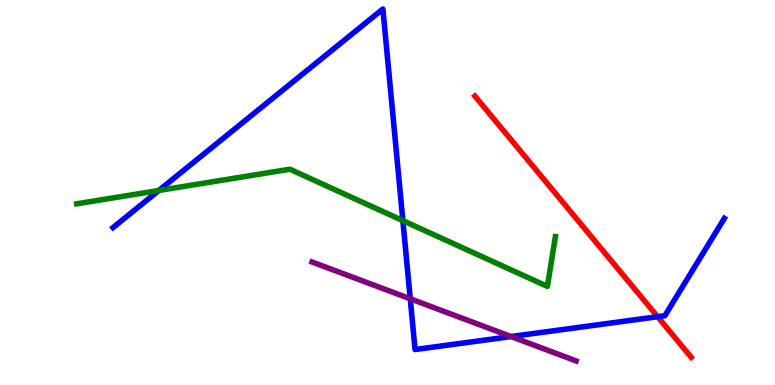[{'lines': ['blue', 'red'], 'intersections': [{'x': 8.49, 'y': 1.77}]}, {'lines': ['green', 'red'], 'intersections': []}, {'lines': ['purple', 'red'], 'intersections': []}, {'lines': ['blue', 'green'], 'intersections': [{'x': 2.05, 'y': 5.05}, {'x': 5.2, 'y': 4.27}]}, {'lines': ['blue', 'purple'], 'intersections': [{'x': 5.29, 'y': 2.24}, {'x': 6.59, 'y': 1.26}]}, {'lines': ['green', 'purple'], 'intersections': []}]